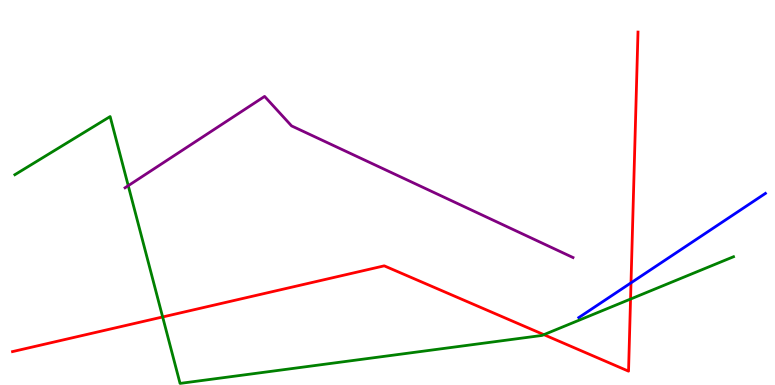[{'lines': ['blue', 'red'], 'intersections': [{'x': 8.14, 'y': 2.65}]}, {'lines': ['green', 'red'], 'intersections': [{'x': 2.1, 'y': 1.77}, {'x': 7.02, 'y': 1.31}, {'x': 8.14, 'y': 2.23}]}, {'lines': ['purple', 'red'], 'intersections': []}, {'lines': ['blue', 'green'], 'intersections': []}, {'lines': ['blue', 'purple'], 'intersections': []}, {'lines': ['green', 'purple'], 'intersections': [{'x': 1.65, 'y': 5.18}]}]